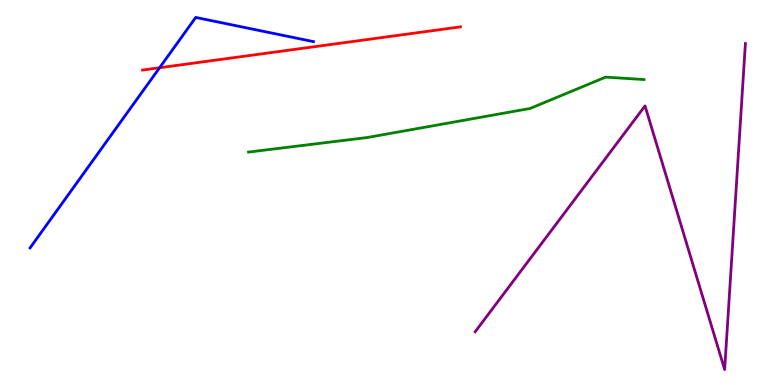[{'lines': ['blue', 'red'], 'intersections': [{'x': 2.06, 'y': 8.24}]}, {'lines': ['green', 'red'], 'intersections': []}, {'lines': ['purple', 'red'], 'intersections': []}, {'lines': ['blue', 'green'], 'intersections': []}, {'lines': ['blue', 'purple'], 'intersections': []}, {'lines': ['green', 'purple'], 'intersections': []}]